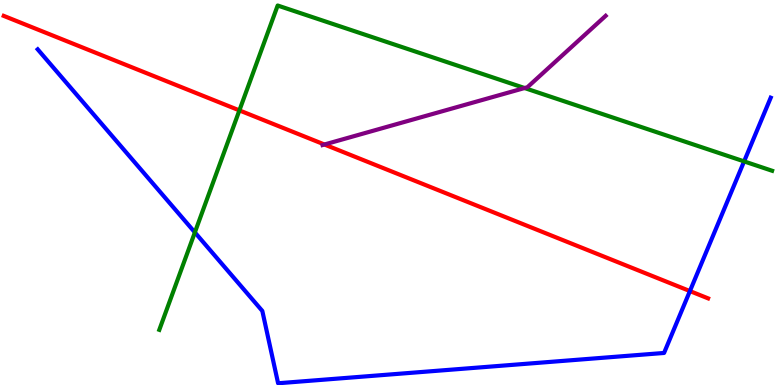[{'lines': ['blue', 'red'], 'intersections': [{'x': 8.9, 'y': 2.44}]}, {'lines': ['green', 'red'], 'intersections': [{'x': 3.09, 'y': 7.13}]}, {'lines': ['purple', 'red'], 'intersections': [{'x': 4.19, 'y': 6.25}]}, {'lines': ['blue', 'green'], 'intersections': [{'x': 2.51, 'y': 3.96}, {'x': 9.6, 'y': 5.81}]}, {'lines': ['blue', 'purple'], 'intersections': []}, {'lines': ['green', 'purple'], 'intersections': [{'x': 6.77, 'y': 7.71}]}]